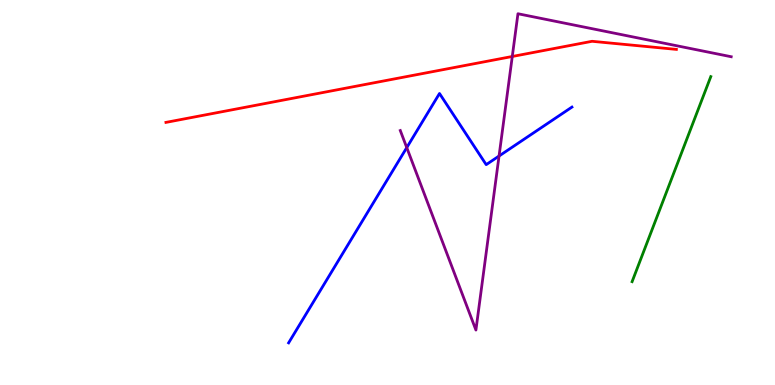[{'lines': ['blue', 'red'], 'intersections': []}, {'lines': ['green', 'red'], 'intersections': []}, {'lines': ['purple', 'red'], 'intersections': [{'x': 6.61, 'y': 8.53}]}, {'lines': ['blue', 'green'], 'intersections': []}, {'lines': ['blue', 'purple'], 'intersections': [{'x': 5.25, 'y': 6.17}, {'x': 6.44, 'y': 5.95}]}, {'lines': ['green', 'purple'], 'intersections': []}]